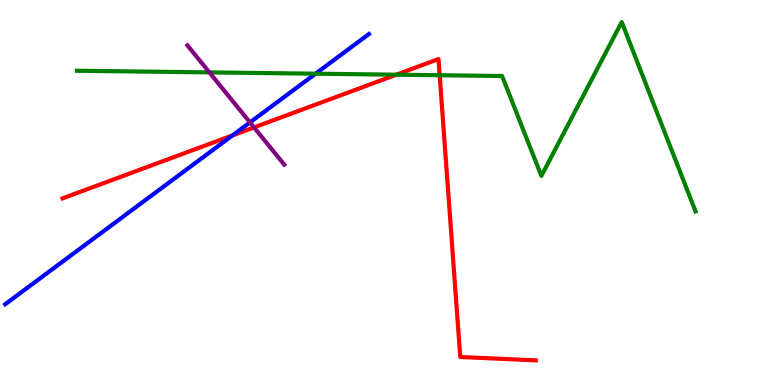[{'lines': ['blue', 'red'], 'intersections': [{'x': 3.0, 'y': 6.48}]}, {'lines': ['green', 'red'], 'intersections': [{'x': 5.11, 'y': 8.06}, {'x': 5.67, 'y': 8.05}]}, {'lines': ['purple', 'red'], 'intersections': [{'x': 3.28, 'y': 6.69}]}, {'lines': ['blue', 'green'], 'intersections': [{'x': 4.07, 'y': 8.09}]}, {'lines': ['blue', 'purple'], 'intersections': [{'x': 3.23, 'y': 6.82}]}, {'lines': ['green', 'purple'], 'intersections': [{'x': 2.7, 'y': 8.12}]}]